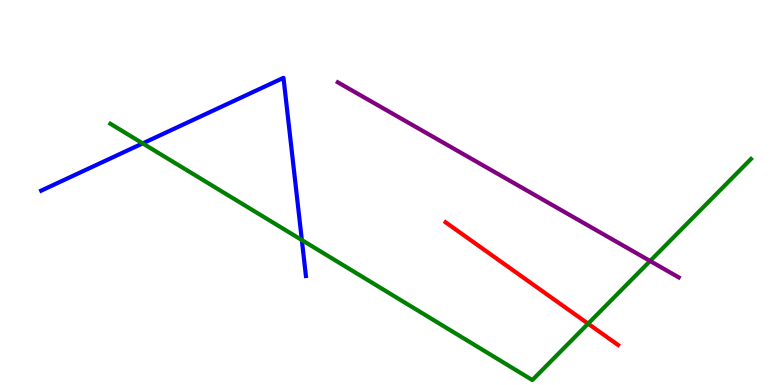[{'lines': ['blue', 'red'], 'intersections': []}, {'lines': ['green', 'red'], 'intersections': [{'x': 7.59, 'y': 1.59}]}, {'lines': ['purple', 'red'], 'intersections': []}, {'lines': ['blue', 'green'], 'intersections': [{'x': 1.84, 'y': 6.28}, {'x': 3.89, 'y': 3.76}]}, {'lines': ['blue', 'purple'], 'intersections': []}, {'lines': ['green', 'purple'], 'intersections': [{'x': 8.39, 'y': 3.22}]}]